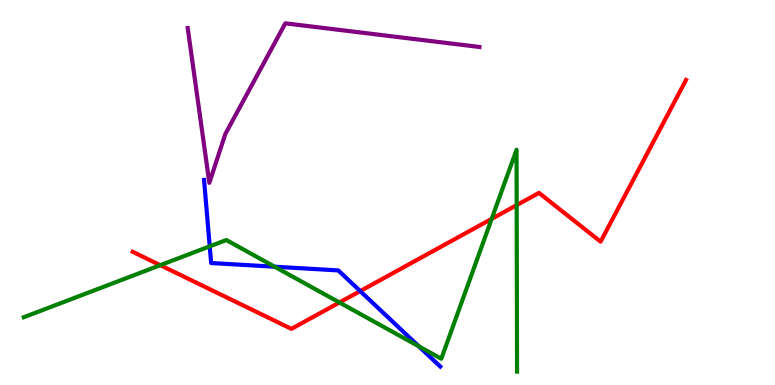[{'lines': ['blue', 'red'], 'intersections': [{'x': 4.65, 'y': 2.44}]}, {'lines': ['green', 'red'], 'intersections': [{'x': 2.07, 'y': 3.11}, {'x': 4.38, 'y': 2.14}, {'x': 6.34, 'y': 4.31}, {'x': 6.67, 'y': 4.67}]}, {'lines': ['purple', 'red'], 'intersections': []}, {'lines': ['blue', 'green'], 'intersections': [{'x': 2.71, 'y': 3.6}, {'x': 3.54, 'y': 3.07}, {'x': 5.4, 'y': 1.0}]}, {'lines': ['blue', 'purple'], 'intersections': []}, {'lines': ['green', 'purple'], 'intersections': []}]